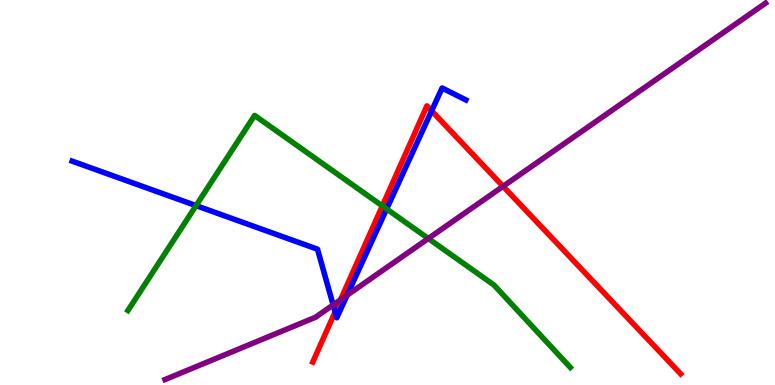[{'lines': ['blue', 'red'], 'intersections': [{'x': 4.32, 'y': 1.9}, {'x': 5.57, 'y': 7.12}]}, {'lines': ['green', 'red'], 'intersections': [{'x': 4.93, 'y': 4.65}]}, {'lines': ['purple', 'red'], 'intersections': [{'x': 4.39, 'y': 2.21}, {'x': 6.49, 'y': 5.16}]}, {'lines': ['blue', 'green'], 'intersections': [{'x': 2.53, 'y': 4.66}, {'x': 4.99, 'y': 4.57}]}, {'lines': ['blue', 'purple'], 'intersections': [{'x': 4.3, 'y': 2.08}, {'x': 4.48, 'y': 2.33}]}, {'lines': ['green', 'purple'], 'intersections': [{'x': 5.53, 'y': 3.81}]}]